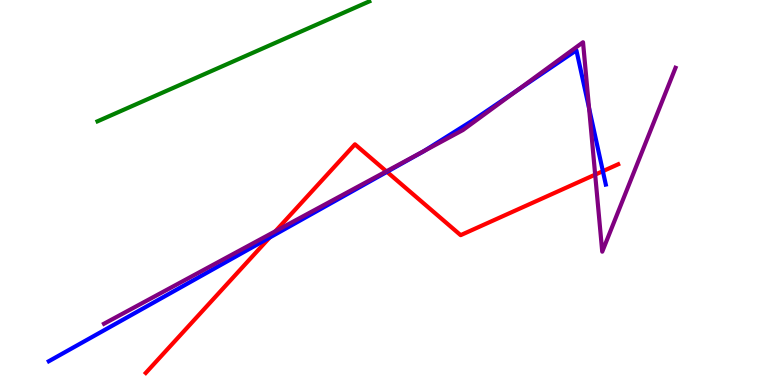[{'lines': ['blue', 'red'], 'intersections': [{'x': 3.48, 'y': 3.83}, {'x': 4.99, 'y': 5.54}, {'x': 7.78, 'y': 5.55}]}, {'lines': ['green', 'red'], 'intersections': []}, {'lines': ['purple', 'red'], 'intersections': [{'x': 3.55, 'y': 3.99}, {'x': 4.99, 'y': 5.55}, {'x': 7.68, 'y': 5.46}]}, {'lines': ['blue', 'green'], 'intersections': []}, {'lines': ['blue', 'purple'], 'intersections': [{'x': 5.47, 'y': 6.08}, {'x': 6.67, 'y': 7.65}, {'x': 7.6, 'y': 7.19}]}, {'lines': ['green', 'purple'], 'intersections': []}]